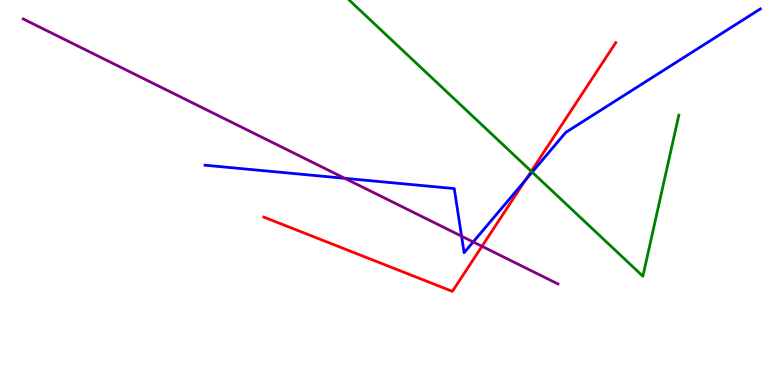[{'lines': ['blue', 'red'], 'intersections': [{'x': 6.78, 'y': 5.32}]}, {'lines': ['green', 'red'], 'intersections': [{'x': 6.86, 'y': 5.55}]}, {'lines': ['purple', 'red'], 'intersections': [{'x': 6.22, 'y': 3.6}]}, {'lines': ['blue', 'green'], 'intersections': [{'x': 6.87, 'y': 5.53}]}, {'lines': ['blue', 'purple'], 'intersections': [{'x': 4.45, 'y': 5.37}, {'x': 5.96, 'y': 3.87}, {'x': 6.11, 'y': 3.72}]}, {'lines': ['green', 'purple'], 'intersections': []}]